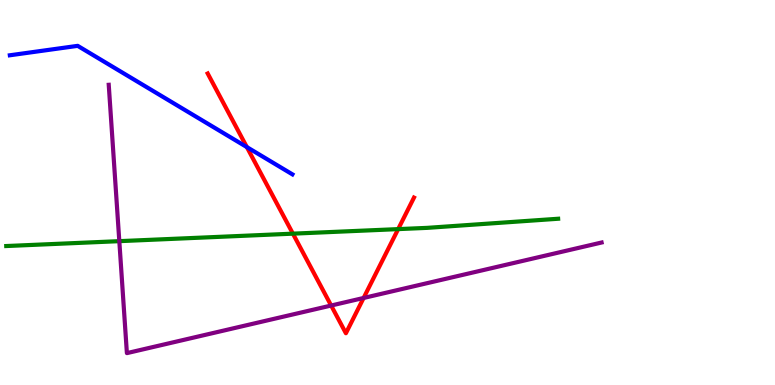[{'lines': ['blue', 'red'], 'intersections': [{'x': 3.19, 'y': 6.18}]}, {'lines': ['green', 'red'], 'intersections': [{'x': 3.78, 'y': 3.93}, {'x': 5.14, 'y': 4.05}]}, {'lines': ['purple', 'red'], 'intersections': [{'x': 4.27, 'y': 2.06}, {'x': 4.69, 'y': 2.26}]}, {'lines': ['blue', 'green'], 'intersections': []}, {'lines': ['blue', 'purple'], 'intersections': []}, {'lines': ['green', 'purple'], 'intersections': [{'x': 1.54, 'y': 3.74}]}]